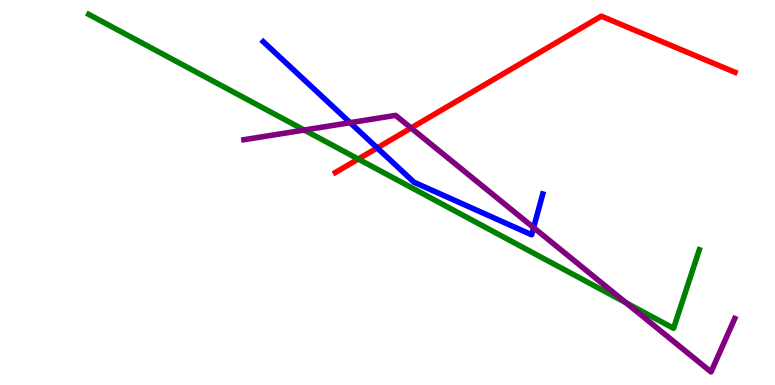[{'lines': ['blue', 'red'], 'intersections': [{'x': 4.87, 'y': 6.16}]}, {'lines': ['green', 'red'], 'intersections': [{'x': 4.62, 'y': 5.87}]}, {'lines': ['purple', 'red'], 'intersections': [{'x': 5.3, 'y': 6.68}]}, {'lines': ['blue', 'green'], 'intersections': []}, {'lines': ['blue', 'purple'], 'intersections': [{'x': 4.52, 'y': 6.81}, {'x': 6.89, 'y': 4.09}]}, {'lines': ['green', 'purple'], 'intersections': [{'x': 3.93, 'y': 6.62}, {'x': 8.08, 'y': 2.14}]}]